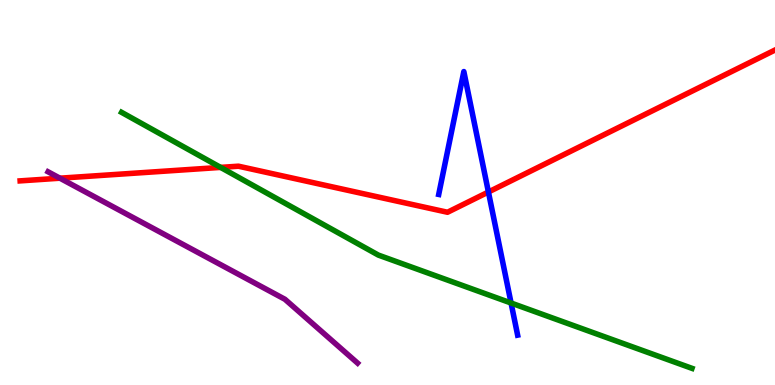[{'lines': ['blue', 'red'], 'intersections': [{'x': 6.3, 'y': 5.01}]}, {'lines': ['green', 'red'], 'intersections': [{'x': 2.85, 'y': 5.65}]}, {'lines': ['purple', 'red'], 'intersections': [{'x': 0.773, 'y': 5.37}]}, {'lines': ['blue', 'green'], 'intersections': [{'x': 6.59, 'y': 2.13}]}, {'lines': ['blue', 'purple'], 'intersections': []}, {'lines': ['green', 'purple'], 'intersections': []}]